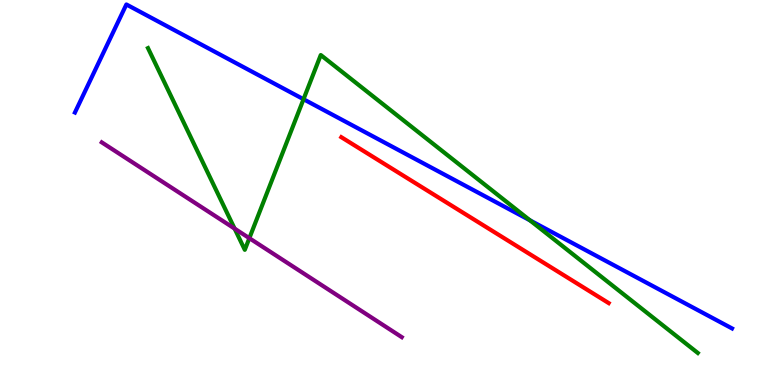[{'lines': ['blue', 'red'], 'intersections': []}, {'lines': ['green', 'red'], 'intersections': []}, {'lines': ['purple', 'red'], 'intersections': []}, {'lines': ['blue', 'green'], 'intersections': [{'x': 3.92, 'y': 7.42}, {'x': 6.84, 'y': 4.28}]}, {'lines': ['blue', 'purple'], 'intersections': []}, {'lines': ['green', 'purple'], 'intersections': [{'x': 3.03, 'y': 4.06}, {'x': 3.22, 'y': 3.81}]}]